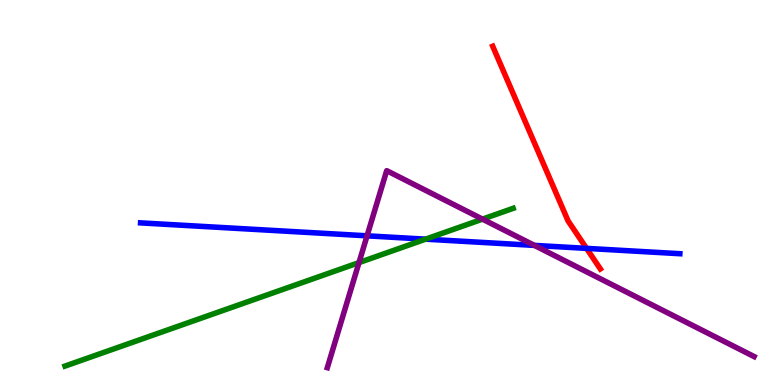[{'lines': ['blue', 'red'], 'intersections': [{'x': 7.57, 'y': 3.55}]}, {'lines': ['green', 'red'], 'intersections': []}, {'lines': ['purple', 'red'], 'intersections': []}, {'lines': ['blue', 'green'], 'intersections': [{'x': 5.49, 'y': 3.79}]}, {'lines': ['blue', 'purple'], 'intersections': [{'x': 4.74, 'y': 3.87}, {'x': 6.9, 'y': 3.63}]}, {'lines': ['green', 'purple'], 'intersections': [{'x': 4.63, 'y': 3.18}, {'x': 6.23, 'y': 4.31}]}]